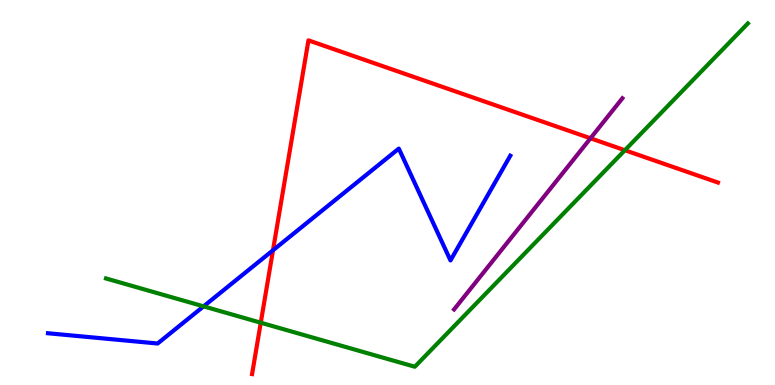[{'lines': ['blue', 'red'], 'intersections': [{'x': 3.52, 'y': 3.5}]}, {'lines': ['green', 'red'], 'intersections': [{'x': 3.36, 'y': 1.62}, {'x': 8.06, 'y': 6.1}]}, {'lines': ['purple', 'red'], 'intersections': [{'x': 7.62, 'y': 6.41}]}, {'lines': ['blue', 'green'], 'intersections': [{'x': 2.63, 'y': 2.04}]}, {'lines': ['blue', 'purple'], 'intersections': []}, {'lines': ['green', 'purple'], 'intersections': []}]